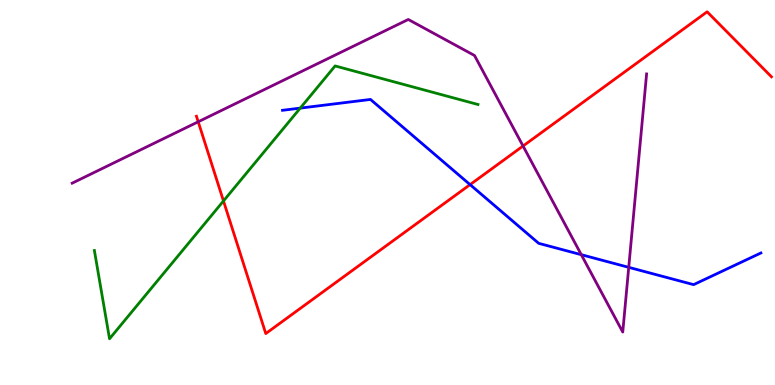[{'lines': ['blue', 'red'], 'intersections': [{'x': 6.07, 'y': 5.2}]}, {'lines': ['green', 'red'], 'intersections': [{'x': 2.88, 'y': 4.78}]}, {'lines': ['purple', 'red'], 'intersections': [{'x': 2.56, 'y': 6.84}, {'x': 6.75, 'y': 6.21}]}, {'lines': ['blue', 'green'], 'intersections': [{'x': 3.87, 'y': 7.19}]}, {'lines': ['blue', 'purple'], 'intersections': [{'x': 7.5, 'y': 3.38}, {'x': 8.11, 'y': 3.06}]}, {'lines': ['green', 'purple'], 'intersections': []}]